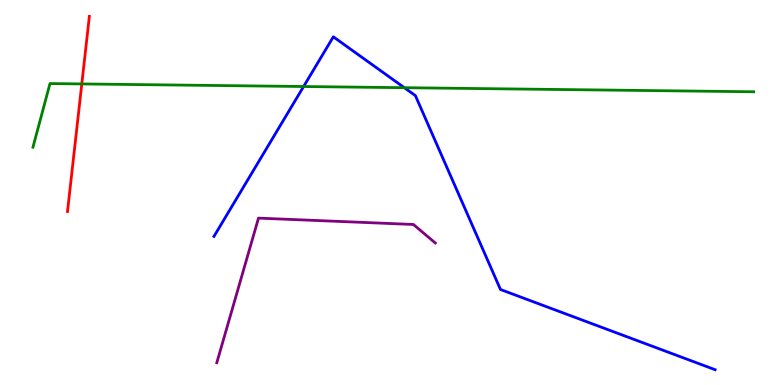[{'lines': ['blue', 'red'], 'intersections': []}, {'lines': ['green', 'red'], 'intersections': [{'x': 1.06, 'y': 7.82}]}, {'lines': ['purple', 'red'], 'intersections': []}, {'lines': ['blue', 'green'], 'intersections': [{'x': 3.92, 'y': 7.75}, {'x': 5.22, 'y': 7.72}]}, {'lines': ['blue', 'purple'], 'intersections': []}, {'lines': ['green', 'purple'], 'intersections': []}]